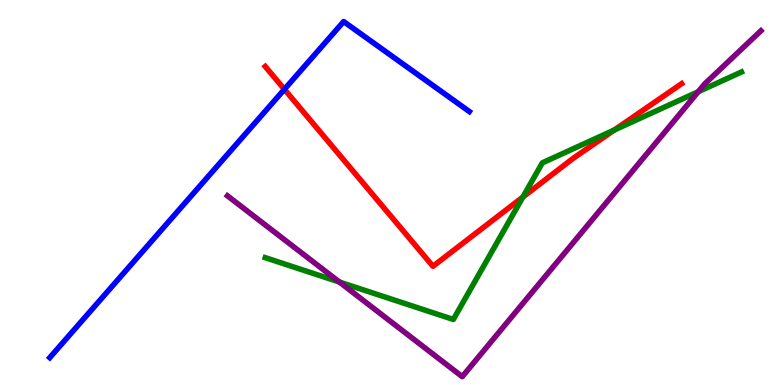[{'lines': ['blue', 'red'], 'intersections': [{'x': 3.67, 'y': 7.68}]}, {'lines': ['green', 'red'], 'intersections': [{'x': 6.75, 'y': 4.88}, {'x': 7.93, 'y': 6.62}]}, {'lines': ['purple', 'red'], 'intersections': []}, {'lines': ['blue', 'green'], 'intersections': []}, {'lines': ['blue', 'purple'], 'intersections': []}, {'lines': ['green', 'purple'], 'intersections': [{'x': 4.38, 'y': 2.67}, {'x': 9.01, 'y': 7.62}]}]